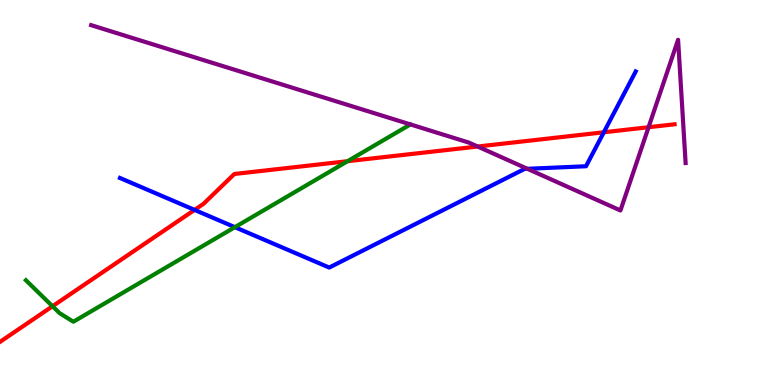[{'lines': ['blue', 'red'], 'intersections': [{'x': 2.51, 'y': 4.55}, {'x': 7.79, 'y': 6.56}]}, {'lines': ['green', 'red'], 'intersections': [{'x': 0.678, 'y': 2.05}, {'x': 4.48, 'y': 5.81}]}, {'lines': ['purple', 'red'], 'intersections': [{'x': 6.16, 'y': 6.19}, {'x': 8.37, 'y': 6.7}]}, {'lines': ['blue', 'green'], 'intersections': [{'x': 3.03, 'y': 4.1}]}, {'lines': ['blue', 'purple'], 'intersections': [{'x': 6.81, 'y': 5.62}]}, {'lines': ['green', 'purple'], 'intersections': []}]